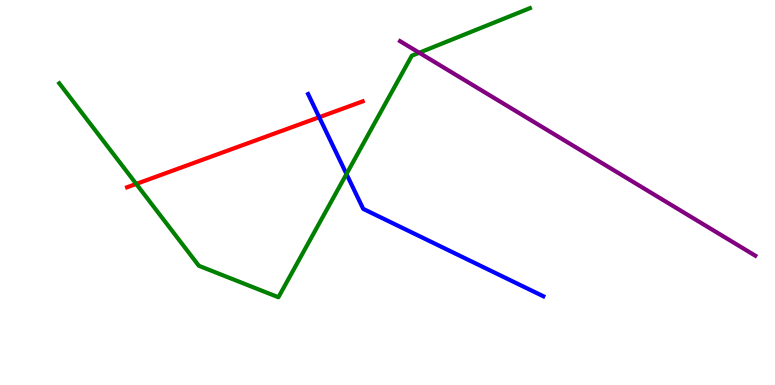[{'lines': ['blue', 'red'], 'intersections': [{'x': 4.12, 'y': 6.96}]}, {'lines': ['green', 'red'], 'intersections': [{'x': 1.76, 'y': 5.22}]}, {'lines': ['purple', 'red'], 'intersections': []}, {'lines': ['blue', 'green'], 'intersections': [{'x': 4.47, 'y': 5.48}]}, {'lines': ['blue', 'purple'], 'intersections': []}, {'lines': ['green', 'purple'], 'intersections': [{'x': 5.41, 'y': 8.63}]}]